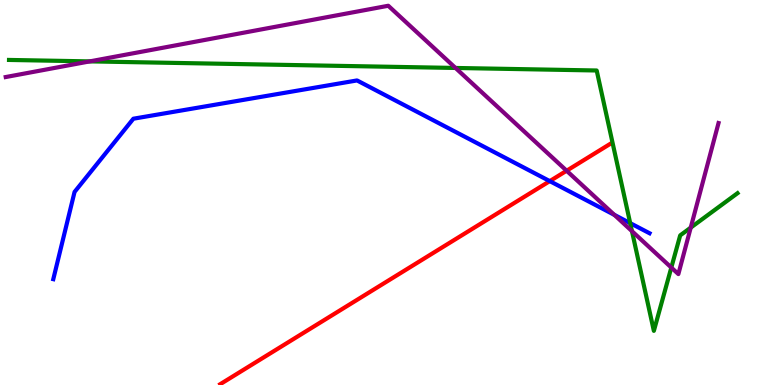[{'lines': ['blue', 'red'], 'intersections': [{'x': 7.09, 'y': 5.3}]}, {'lines': ['green', 'red'], 'intersections': []}, {'lines': ['purple', 'red'], 'intersections': [{'x': 7.31, 'y': 5.57}]}, {'lines': ['blue', 'green'], 'intersections': [{'x': 8.13, 'y': 4.2}]}, {'lines': ['blue', 'purple'], 'intersections': [{'x': 7.93, 'y': 4.42}]}, {'lines': ['green', 'purple'], 'intersections': [{'x': 1.16, 'y': 8.41}, {'x': 5.88, 'y': 8.23}, {'x': 8.15, 'y': 4.0}, {'x': 8.66, 'y': 3.05}, {'x': 8.91, 'y': 4.09}]}]